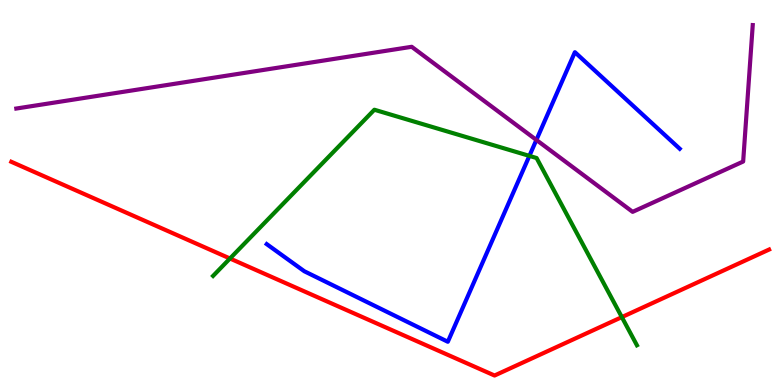[{'lines': ['blue', 'red'], 'intersections': []}, {'lines': ['green', 'red'], 'intersections': [{'x': 2.97, 'y': 3.29}, {'x': 8.02, 'y': 1.76}]}, {'lines': ['purple', 'red'], 'intersections': []}, {'lines': ['blue', 'green'], 'intersections': [{'x': 6.83, 'y': 5.95}]}, {'lines': ['blue', 'purple'], 'intersections': [{'x': 6.92, 'y': 6.37}]}, {'lines': ['green', 'purple'], 'intersections': []}]